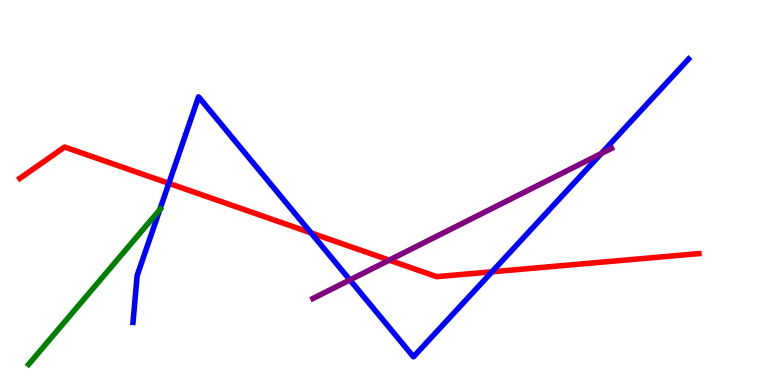[{'lines': ['blue', 'red'], 'intersections': [{'x': 2.18, 'y': 5.24}, {'x': 4.01, 'y': 3.95}, {'x': 6.35, 'y': 2.94}]}, {'lines': ['green', 'red'], 'intersections': []}, {'lines': ['purple', 'red'], 'intersections': [{'x': 5.02, 'y': 3.24}]}, {'lines': ['blue', 'green'], 'intersections': [{'x': 2.06, 'y': 4.55}]}, {'lines': ['blue', 'purple'], 'intersections': [{'x': 4.51, 'y': 2.73}, {'x': 7.76, 'y': 6.01}]}, {'lines': ['green', 'purple'], 'intersections': []}]